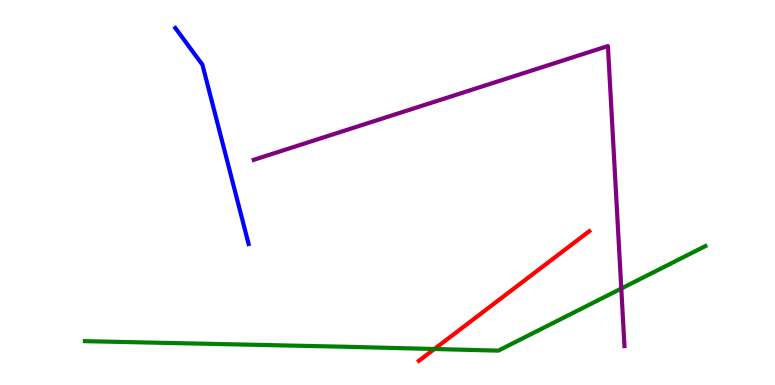[{'lines': ['blue', 'red'], 'intersections': []}, {'lines': ['green', 'red'], 'intersections': [{'x': 5.61, 'y': 0.935}]}, {'lines': ['purple', 'red'], 'intersections': []}, {'lines': ['blue', 'green'], 'intersections': []}, {'lines': ['blue', 'purple'], 'intersections': []}, {'lines': ['green', 'purple'], 'intersections': [{'x': 8.02, 'y': 2.51}]}]